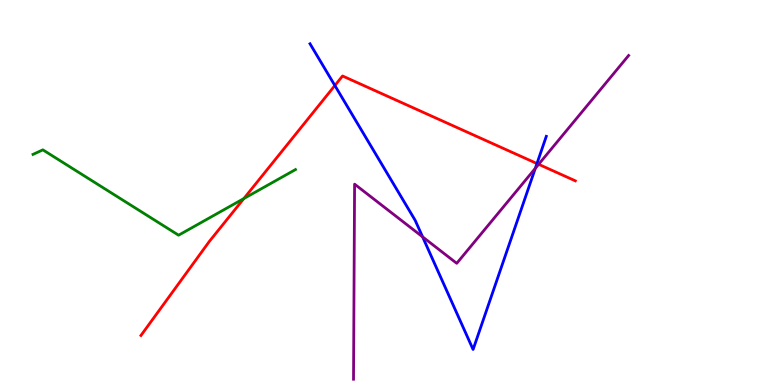[{'lines': ['blue', 'red'], 'intersections': [{'x': 4.32, 'y': 7.78}, {'x': 6.93, 'y': 5.75}]}, {'lines': ['green', 'red'], 'intersections': [{'x': 3.15, 'y': 4.84}]}, {'lines': ['purple', 'red'], 'intersections': [{'x': 6.95, 'y': 5.73}]}, {'lines': ['blue', 'green'], 'intersections': []}, {'lines': ['blue', 'purple'], 'intersections': [{'x': 5.45, 'y': 3.85}, {'x': 6.91, 'y': 5.63}]}, {'lines': ['green', 'purple'], 'intersections': []}]